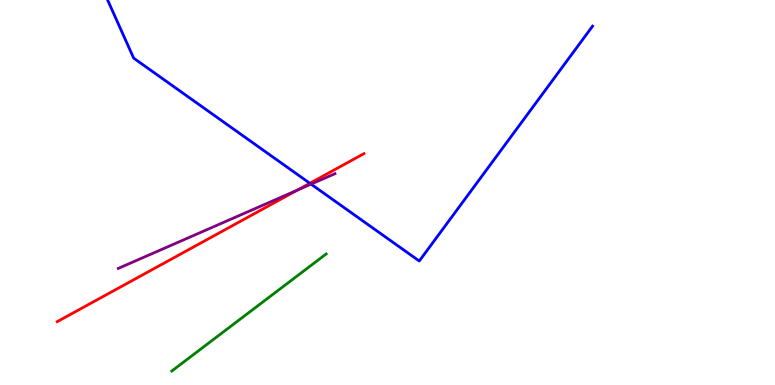[{'lines': ['blue', 'red'], 'intersections': [{'x': 4.0, 'y': 5.24}]}, {'lines': ['green', 'red'], 'intersections': []}, {'lines': ['purple', 'red'], 'intersections': [{'x': 3.84, 'y': 5.06}]}, {'lines': ['blue', 'green'], 'intersections': []}, {'lines': ['blue', 'purple'], 'intersections': [{'x': 4.01, 'y': 5.22}]}, {'lines': ['green', 'purple'], 'intersections': []}]